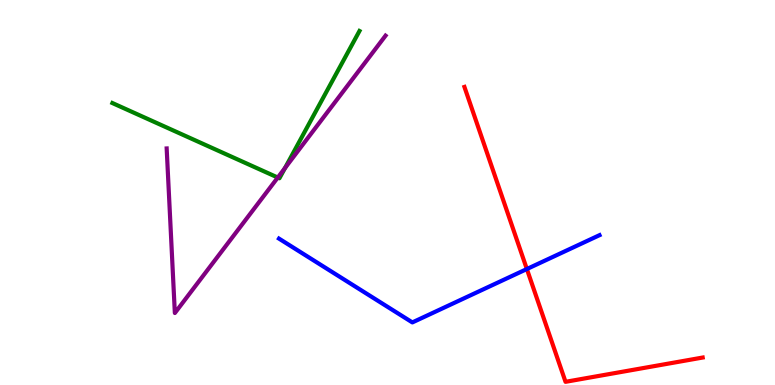[{'lines': ['blue', 'red'], 'intersections': [{'x': 6.8, 'y': 3.01}]}, {'lines': ['green', 'red'], 'intersections': []}, {'lines': ['purple', 'red'], 'intersections': []}, {'lines': ['blue', 'green'], 'intersections': []}, {'lines': ['blue', 'purple'], 'intersections': []}, {'lines': ['green', 'purple'], 'intersections': [{'x': 3.58, 'y': 5.39}, {'x': 3.68, 'y': 5.64}]}]